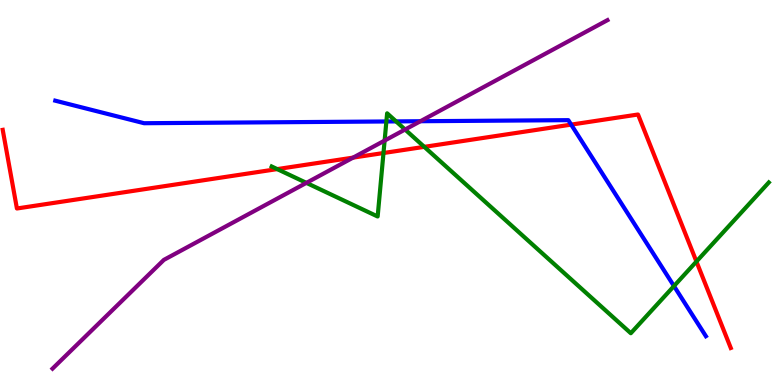[{'lines': ['blue', 'red'], 'intersections': [{'x': 7.37, 'y': 6.76}]}, {'lines': ['green', 'red'], 'intersections': [{'x': 3.58, 'y': 5.61}, {'x': 4.95, 'y': 6.03}, {'x': 5.47, 'y': 6.19}, {'x': 8.99, 'y': 3.21}]}, {'lines': ['purple', 'red'], 'intersections': [{'x': 4.56, 'y': 5.91}]}, {'lines': ['blue', 'green'], 'intersections': [{'x': 4.99, 'y': 6.84}, {'x': 5.11, 'y': 6.85}, {'x': 8.7, 'y': 2.57}]}, {'lines': ['blue', 'purple'], 'intersections': [{'x': 5.42, 'y': 6.85}]}, {'lines': ['green', 'purple'], 'intersections': [{'x': 3.95, 'y': 5.25}, {'x': 4.96, 'y': 6.35}, {'x': 5.23, 'y': 6.64}]}]